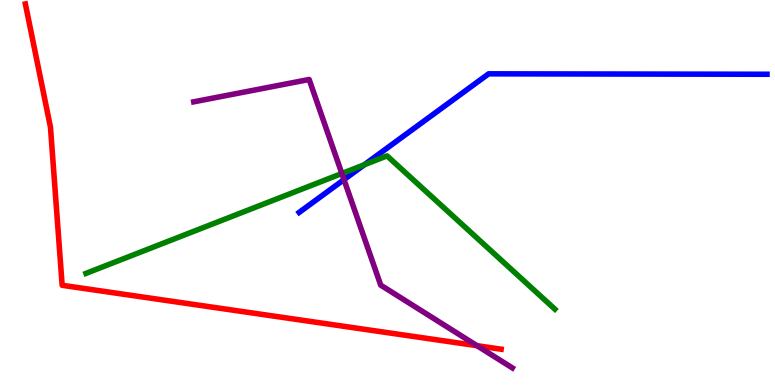[{'lines': ['blue', 'red'], 'intersections': []}, {'lines': ['green', 'red'], 'intersections': []}, {'lines': ['purple', 'red'], 'intersections': [{'x': 6.16, 'y': 1.02}]}, {'lines': ['blue', 'green'], 'intersections': [{'x': 4.7, 'y': 5.72}]}, {'lines': ['blue', 'purple'], 'intersections': [{'x': 4.44, 'y': 5.33}]}, {'lines': ['green', 'purple'], 'intersections': [{'x': 4.41, 'y': 5.49}]}]